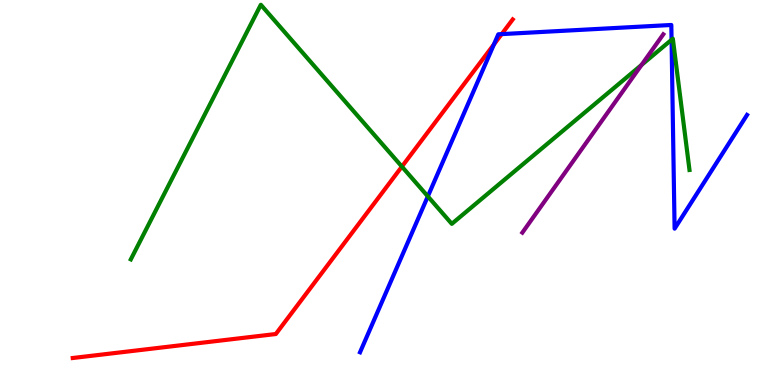[{'lines': ['blue', 'red'], 'intersections': [{'x': 6.37, 'y': 8.85}, {'x': 6.47, 'y': 9.11}]}, {'lines': ['green', 'red'], 'intersections': [{'x': 5.19, 'y': 5.67}]}, {'lines': ['purple', 'red'], 'intersections': []}, {'lines': ['blue', 'green'], 'intersections': [{'x': 5.52, 'y': 4.9}, {'x': 8.67, 'y': 8.97}]}, {'lines': ['blue', 'purple'], 'intersections': []}, {'lines': ['green', 'purple'], 'intersections': [{'x': 8.28, 'y': 8.31}]}]